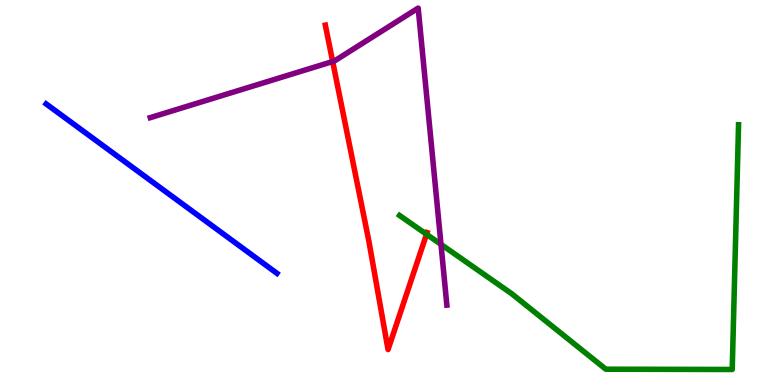[{'lines': ['blue', 'red'], 'intersections': []}, {'lines': ['green', 'red'], 'intersections': [{'x': 5.5, 'y': 3.92}]}, {'lines': ['purple', 'red'], 'intersections': [{'x': 4.29, 'y': 8.4}]}, {'lines': ['blue', 'green'], 'intersections': []}, {'lines': ['blue', 'purple'], 'intersections': []}, {'lines': ['green', 'purple'], 'intersections': [{'x': 5.69, 'y': 3.65}]}]